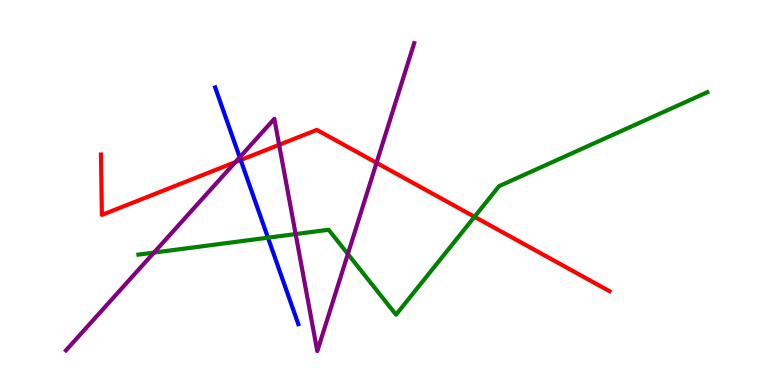[{'lines': ['blue', 'red'], 'intersections': [{'x': 3.11, 'y': 5.84}]}, {'lines': ['green', 'red'], 'intersections': [{'x': 6.12, 'y': 4.37}]}, {'lines': ['purple', 'red'], 'intersections': [{'x': 3.04, 'y': 5.79}, {'x': 3.6, 'y': 6.24}, {'x': 4.86, 'y': 5.77}]}, {'lines': ['blue', 'green'], 'intersections': [{'x': 3.46, 'y': 3.83}]}, {'lines': ['blue', 'purple'], 'intersections': [{'x': 3.09, 'y': 5.91}]}, {'lines': ['green', 'purple'], 'intersections': [{'x': 1.99, 'y': 3.44}, {'x': 3.81, 'y': 3.92}, {'x': 4.49, 'y': 3.4}]}]